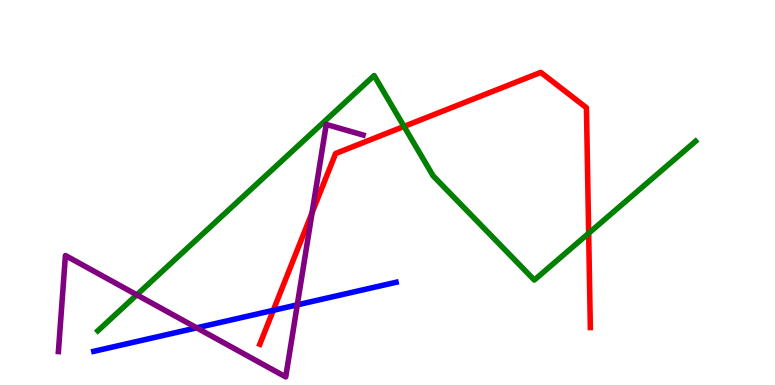[{'lines': ['blue', 'red'], 'intersections': [{'x': 3.53, 'y': 1.94}]}, {'lines': ['green', 'red'], 'intersections': [{'x': 5.21, 'y': 6.72}, {'x': 7.6, 'y': 3.94}]}, {'lines': ['purple', 'red'], 'intersections': [{'x': 4.03, 'y': 4.48}]}, {'lines': ['blue', 'green'], 'intersections': []}, {'lines': ['blue', 'purple'], 'intersections': [{'x': 2.54, 'y': 1.49}, {'x': 3.84, 'y': 2.08}]}, {'lines': ['green', 'purple'], 'intersections': [{'x': 1.76, 'y': 2.34}]}]